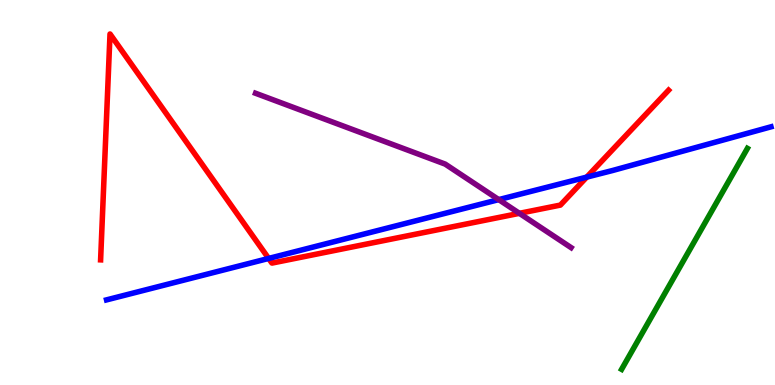[{'lines': ['blue', 'red'], 'intersections': [{'x': 3.47, 'y': 3.29}, {'x': 7.57, 'y': 5.4}]}, {'lines': ['green', 'red'], 'intersections': []}, {'lines': ['purple', 'red'], 'intersections': [{'x': 6.7, 'y': 4.46}]}, {'lines': ['blue', 'green'], 'intersections': []}, {'lines': ['blue', 'purple'], 'intersections': [{'x': 6.44, 'y': 4.82}]}, {'lines': ['green', 'purple'], 'intersections': []}]